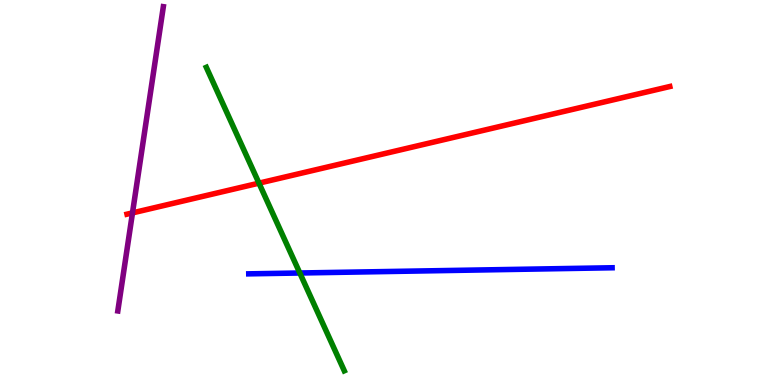[{'lines': ['blue', 'red'], 'intersections': []}, {'lines': ['green', 'red'], 'intersections': [{'x': 3.34, 'y': 5.24}]}, {'lines': ['purple', 'red'], 'intersections': [{'x': 1.71, 'y': 4.47}]}, {'lines': ['blue', 'green'], 'intersections': [{'x': 3.87, 'y': 2.91}]}, {'lines': ['blue', 'purple'], 'intersections': []}, {'lines': ['green', 'purple'], 'intersections': []}]